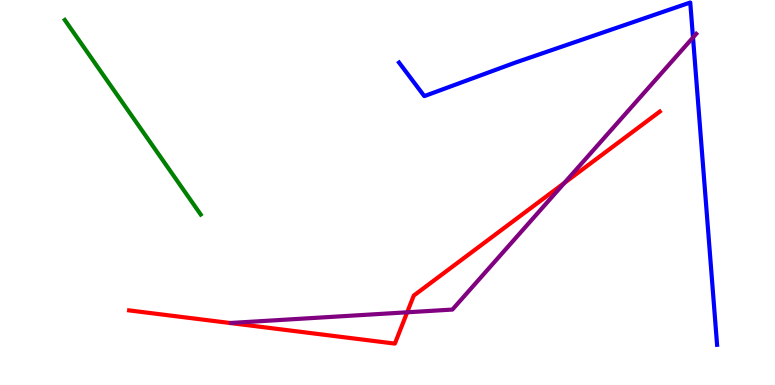[{'lines': ['blue', 'red'], 'intersections': []}, {'lines': ['green', 'red'], 'intersections': []}, {'lines': ['purple', 'red'], 'intersections': [{'x': 5.25, 'y': 1.89}, {'x': 7.28, 'y': 5.25}]}, {'lines': ['blue', 'green'], 'intersections': []}, {'lines': ['blue', 'purple'], 'intersections': [{'x': 8.94, 'y': 9.03}]}, {'lines': ['green', 'purple'], 'intersections': []}]